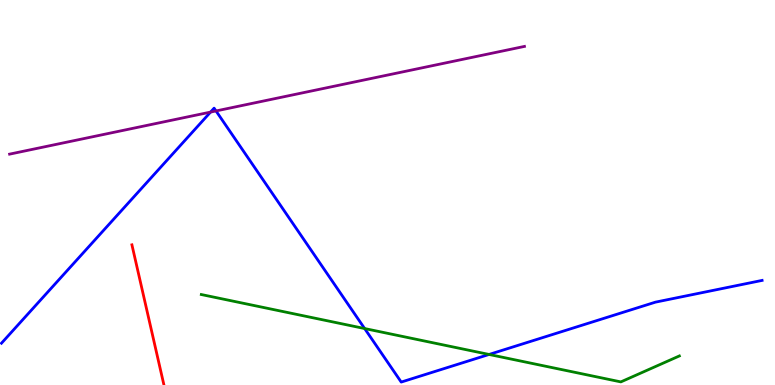[{'lines': ['blue', 'red'], 'intersections': []}, {'lines': ['green', 'red'], 'intersections': []}, {'lines': ['purple', 'red'], 'intersections': []}, {'lines': ['blue', 'green'], 'intersections': [{'x': 4.71, 'y': 1.47}, {'x': 6.31, 'y': 0.793}]}, {'lines': ['blue', 'purple'], 'intersections': [{'x': 2.72, 'y': 7.09}, {'x': 2.79, 'y': 7.12}]}, {'lines': ['green', 'purple'], 'intersections': []}]